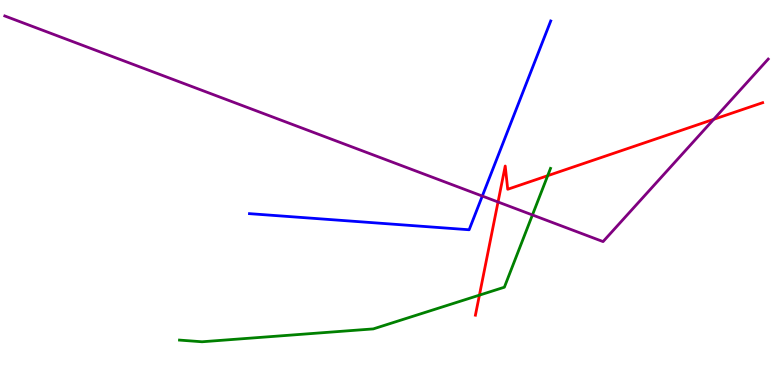[{'lines': ['blue', 'red'], 'intersections': []}, {'lines': ['green', 'red'], 'intersections': [{'x': 6.19, 'y': 2.33}, {'x': 7.07, 'y': 5.44}]}, {'lines': ['purple', 'red'], 'intersections': [{'x': 6.43, 'y': 4.75}, {'x': 9.21, 'y': 6.9}]}, {'lines': ['blue', 'green'], 'intersections': []}, {'lines': ['blue', 'purple'], 'intersections': [{'x': 6.22, 'y': 4.91}]}, {'lines': ['green', 'purple'], 'intersections': [{'x': 6.87, 'y': 4.42}]}]